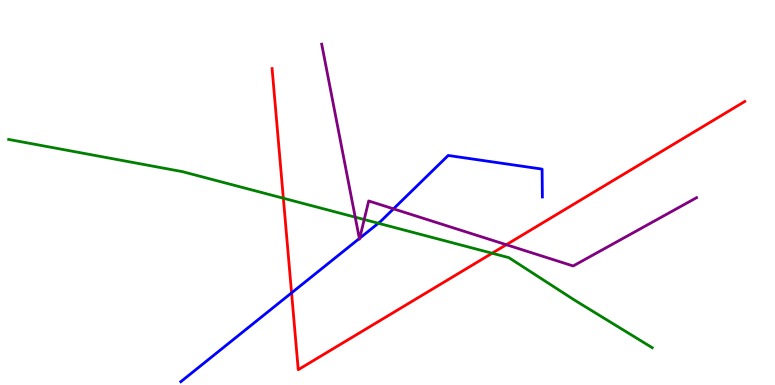[{'lines': ['blue', 'red'], 'intersections': [{'x': 3.76, 'y': 2.39}]}, {'lines': ['green', 'red'], 'intersections': [{'x': 3.66, 'y': 4.85}, {'x': 6.35, 'y': 3.42}]}, {'lines': ['purple', 'red'], 'intersections': [{'x': 6.53, 'y': 3.64}]}, {'lines': ['blue', 'green'], 'intersections': [{'x': 4.88, 'y': 4.2}]}, {'lines': ['blue', 'purple'], 'intersections': [{'x': 4.64, 'y': 3.81}, {'x': 4.64, 'y': 3.81}, {'x': 5.08, 'y': 4.58}]}, {'lines': ['green', 'purple'], 'intersections': [{'x': 4.58, 'y': 4.36}, {'x': 4.7, 'y': 4.3}]}]